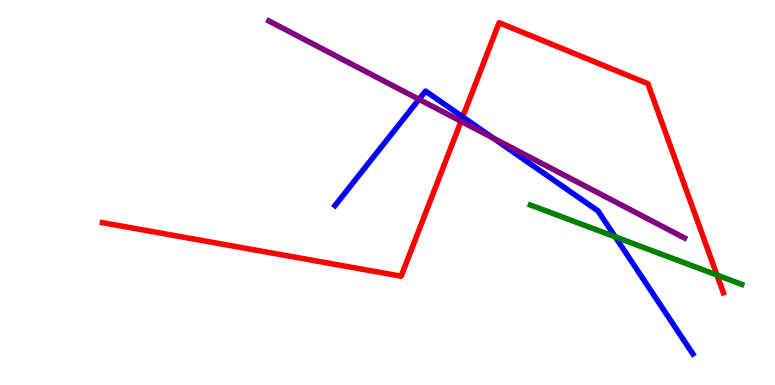[{'lines': ['blue', 'red'], 'intersections': [{'x': 5.97, 'y': 6.96}]}, {'lines': ['green', 'red'], 'intersections': [{'x': 9.25, 'y': 2.86}]}, {'lines': ['purple', 'red'], 'intersections': [{'x': 5.95, 'y': 6.85}]}, {'lines': ['blue', 'green'], 'intersections': [{'x': 7.94, 'y': 3.85}]}, {'lines': ['blue', 'purple'], 'intersections': [{'x': 5.41, 'y': 7.42}, {'x': 6.36, 'y': 6.41}]}, {'lines': ['green', 'purple'], 'intersections': []}]